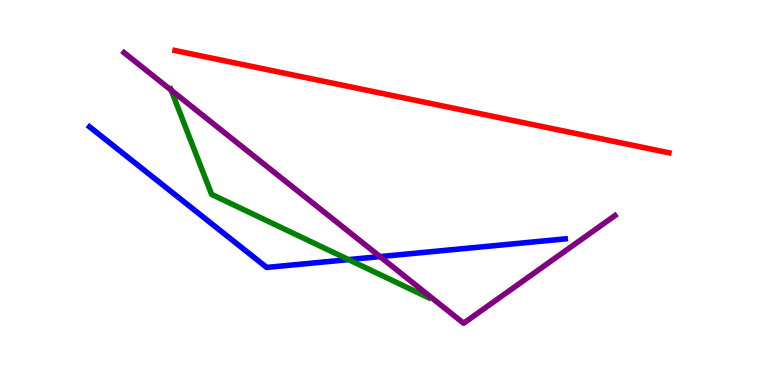[{'lines': ['blue', 'red'], 'intersections': []}, {'lines': ['green', 'red'], 'intersections': []}, {'lines': ['purple', 'red'], 'intersections': []}, {'lines': ['blue', 'green'], 'intersections': [{'x': 4.5, 'y': 3.26}]}, {'lines': ['blue', 'purple'], 'intersections': [{'x': 4.9, 'y': 3.33}]}, {'lines': ['green', 'purple'], 'intersections': [{'x': 2.21, 'y': 7.66}]}]